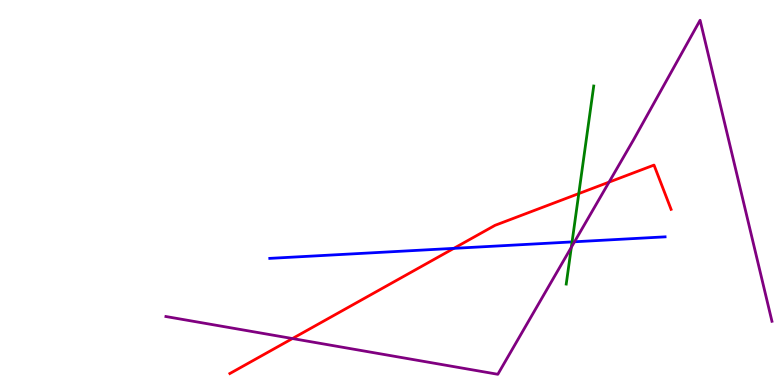[{'lines': ['blue', 'red'], 'intersections': [{'x': 5.86, 'y': 3.55}]}, {'lines': ['green', 'red'], 'intersections': [{'x': 7.47, 'y': 4.97}]}, {'lines': ['purple', 'red'], 'intersections': [{'x': 3.77, 'y': 1.21}, {'x': 7.86, 'y': 5.27}]}, {'lines': ['blue', 'green'], 'intersections': [{'x': 7.38, 'y': 3.72}]}, {'lines': ['blue', 'purple'], 'intersections': [{'x': 7.41, 'y': 3.72}]}, {'lines': ['green', 'purple'], 'intersections': [{'x': 7.37, 'y': 3.58}]}]